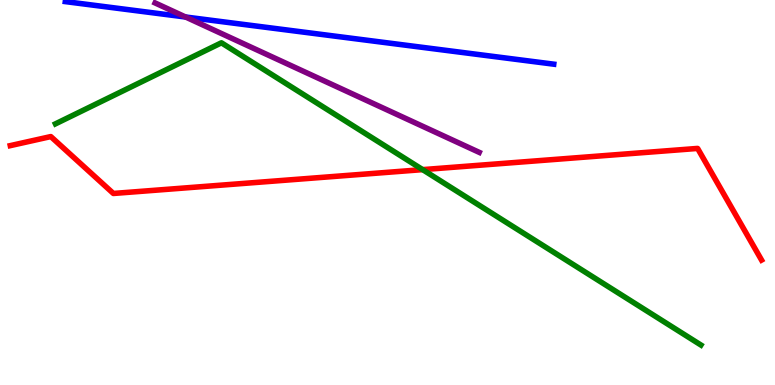[{'lines': ['blue', 'red'], 'intersections': []}, {'lines': ['green', 'red'], 'intersections': [{'x': 5.45, 'y': 5.59}]}, {'lines': ['purple', 'red'], 'intersections': []}, {'lines': ['blue', 'green'], 'intersections': []}, {'lines': ['blue', 'purple'], 'intersections': [{'x': 2.39, 'y': 9.56}]}, {'lines': ['green', 'purple'], 'intersections': []}]